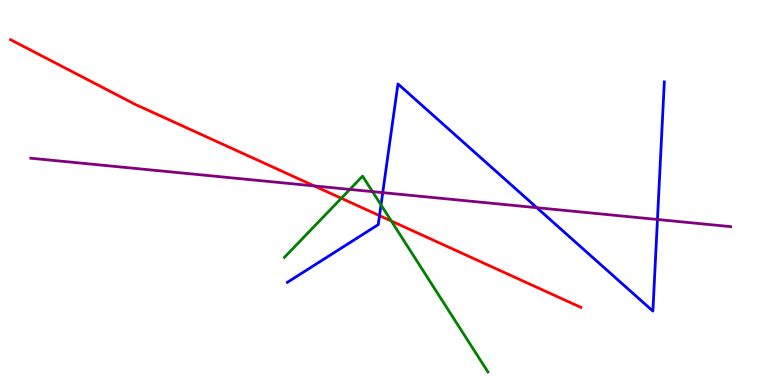[{'lines': ['blue', 'red'], 'intersections': [{'x': 4.9, 'y': 4.4}]}, {'lines': ['green', 'red'], 'intersections': [{'x': 4.4, 'y': 4.85}, {'x': 5.05, 'y': 4.26}]}, {'lines': ['purple', 'red'], 'intersections': [{'x': 4.05, 'y': 5.17}]}, {'lines': ['blue', 'green'], 'intersections': [{'x': 4.92, 'y': 4.68}]}, {'lines': ['blue', 'purple'], 'intersections': [{'x': 4.94, 'y': 5.0}, {'x': 6.93, 'y': 4.61}, {'x': 8.48, 'y': 4.3}]}, {'lines': ['green', 'purple'], 'intersections': [{'x': 4.51, 'y': 5.08}, {'x': 4.81, 'y': 5.02}]}]